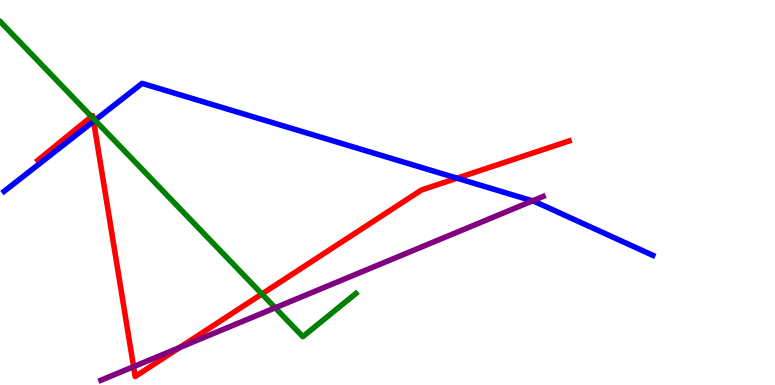[{'lines': ['blue', 'red'], 'intersections': [{'x': 1.21, 'y': 6.85}, {'x': 5.9, 'y': 5.37}]}, {'lines': ['green', 'red'], 'intersections': [{'x': 1.18, 'y': 6.97}, {'x': 1.2, 'y': 6.93}, {'x': 3.38, 'y': 2.36}]}, {'lines': ['purple', 'red'], 'intersections': [{'x': 1.72, 'y': 0.476}, {'x': 2.32, 'y': 0.974}]}, {'lines': ['blue', 'green'], 'intersections': [{'x': 1.23, 'y': 6.88}]}, {'lines': ['blue', 'purple'], 'intersections': [{'x': 6.87, 'y': 4.78}]}, {'lines': ['green', 'purple'], 'intersections': [{'x': 3.55, 'y': 2.0}]}]